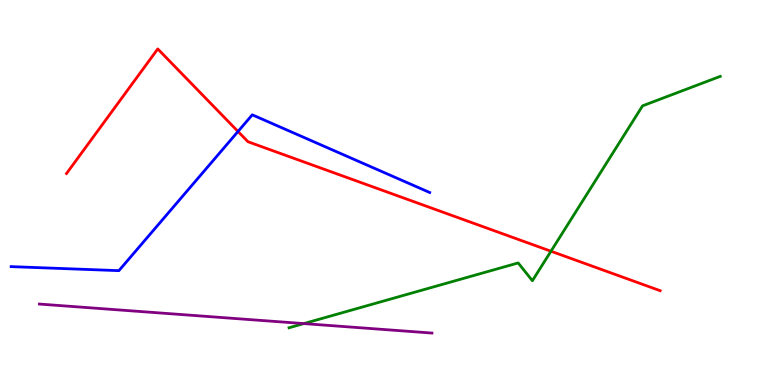[{'lines': ['blue', 'red'], 'intersections': [{'x': 3.07, 'y': 6.58}]}, {'lines': ['green', 'red'], 'intersections': [{'x': 7.11, 'y': 3.47}]}, {'lines': ['purple', 'red'], 'intersections': []}, {'lines': ['blue', 'green'], 'intersections': []}, {'lines': ['blue', 'purple'], 'intersections': []}, {'lines': ['green', 'purple'], 'intersections': [{'x': 3.92, 'y': 1.6}]}]